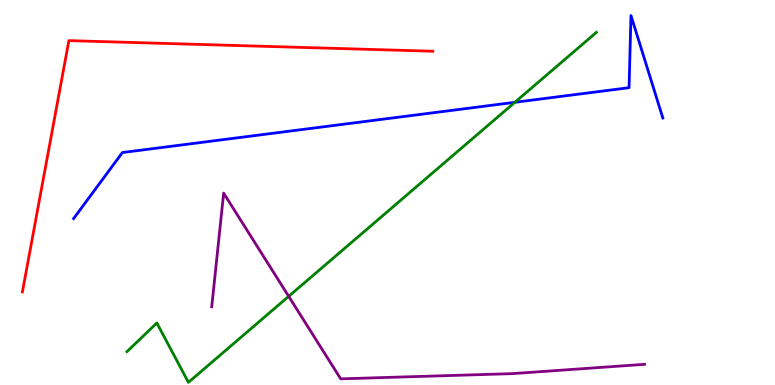[{'lines': ['blue', 'red'], 'intersections': []}, {'lines': ['green', 'red'], 'intersections': []}, {'lines': ['purple', 'red'], 'intersections': []}, {'lines': ['blue', 'green'], 'intersections': [{'x': 6.64, 'y': 7.34}]}, {'lines': ['blue', 'purple'], 'intersections': []}, {'lines': ['green', 'purple'], 'intersections': [{'x': 3.73, 'y': 2.3}]}]